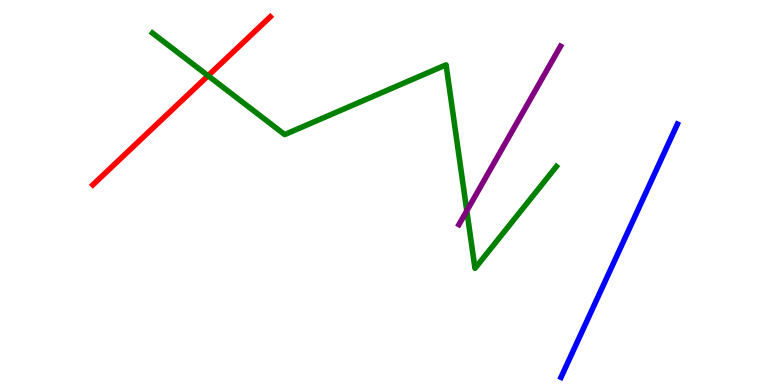[{'lines': ['blue', 'red'], 'intersections': []}, {'lines': ['green', 'red'], 'intersections': [{'x': 2.68, 'y': 8.03}]}, {'lines': ['purple', 'red'], 'intersections': []}, {'lines': ['blue', 'green'], 'intersections': []}, {'lines': ['blue', 'purple'], 'intersections': []}, {'lines': ['green', 'purple'], 'intersections': [{'x': 6.02, 'y': 4.53}]}]